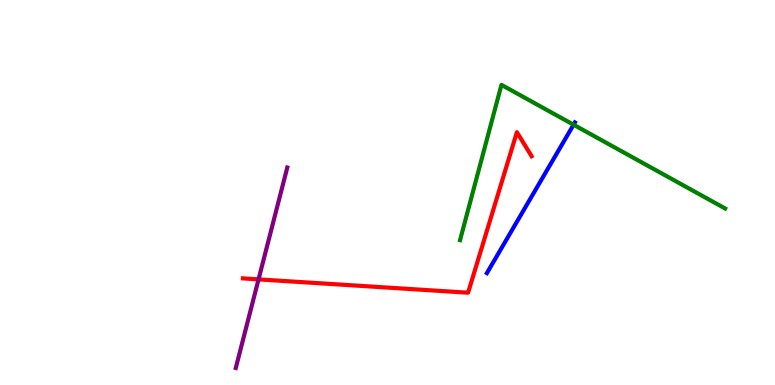[{'lines': ['blue', 'red'], 'intersections': []}, {'lines': ['green', 'red'], 'intersections': []}, {'lines': ['purple', 'red'], 'intersections': [{'x': 3.34, 'y': 2.74}]}, {'lines': ['blue', 'green'], 'intersections': [{'x': 7.4, 'y': 6.76}]}, {'lines': ['blue', 'purple'], 'intersections': []}, {'lines': ['green', 'purple'], 'intersections': []}]